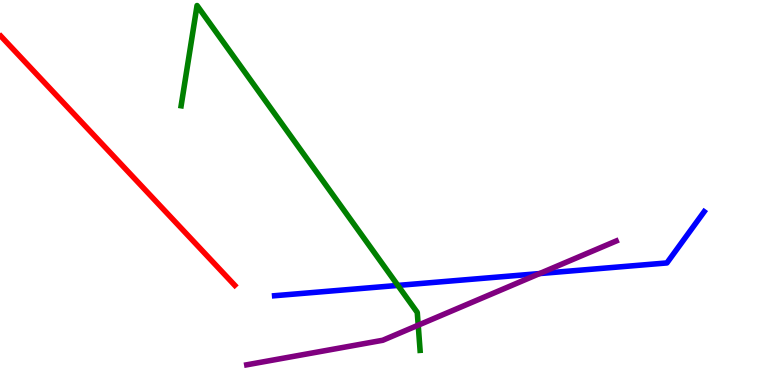[{'lines': ['blue', 'red'], 'intersections': []}, {'lines': ['green', 'red'], 'intersections': []}, {'lines': ['purple', 'red'], 'intersections': []}, {'lines': ['blue', 'green'], 'intersections': [{'x': 5.13, 'y': 2.59}]}, {'lines': ['blue', 'purple'], 'intersections': [{'x': 6.96, 'y': 2.89}]}, {'lines': ['green', 'purple'], 'intersections': [{'x': 5.4, 'y': 1.55}]}]